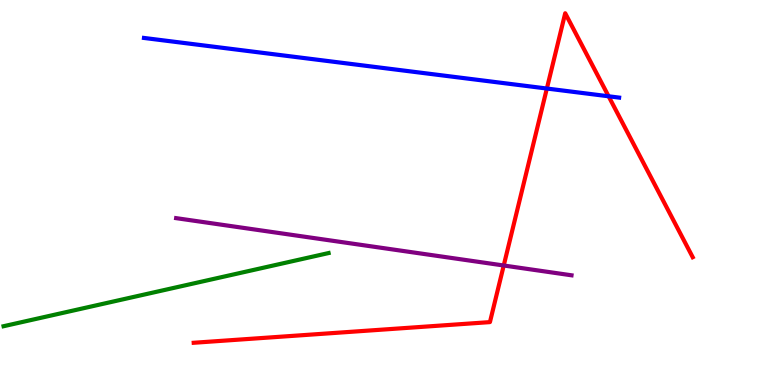[{'lines': ['blue', 'red'], 'intersections': [{'x': 7.06, 'y': 7.7}, {'x': 7.85, 'y': 7.5}]}, {'lines': ['green', 'red'], 'intersections': []}, {'lines': ['purple', 'red'], 'intersections': [{'x': 6.5, 'y': 3.1}]}, {'lines': ['blue', 'green'], 'intersections': []}, {'lines': ['blue', 'purple'], 'intersections': []}, {'lines': ['green', 'purple'], 'intersections': []}]